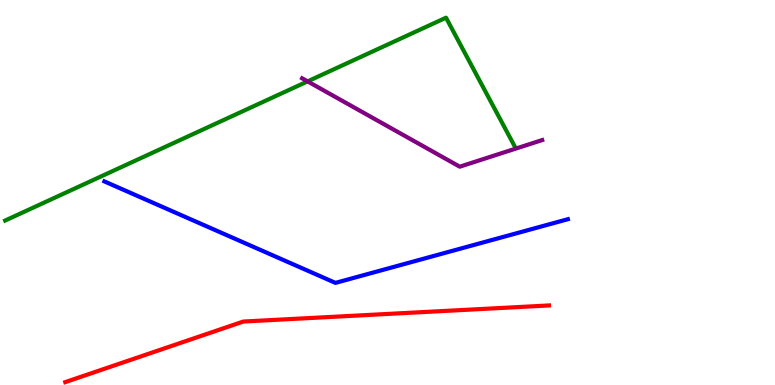[{'lines': ['blue', 'red'], 'intersections': []}, {'lines': ['green', 'red'], 'intersections': []}, {'lines': ['purple', 'red'], 'intersections': []}, {'lines': ['blue', 'green'], 'intersections': []}, {'lines': ['blue', 'purple'], 'intersections': []}, {'lines': ['green', 'purple'], 'intersections': [{'x': 3.97, 'y': 7.89}]}]